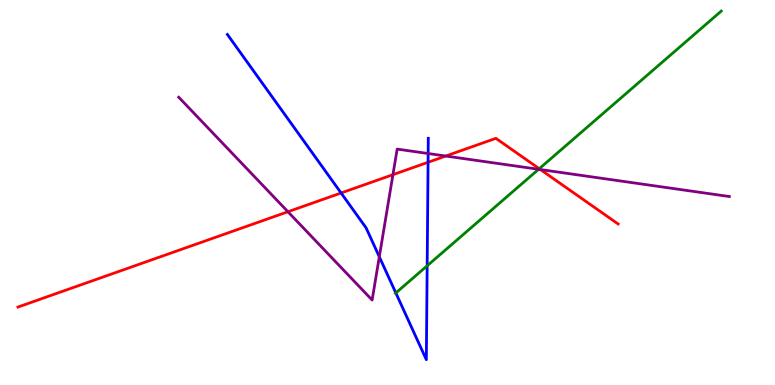[{'lines': ['blue', 'red'], 'intersections': [{'x': 4.4, 'y': 4.99}, {'x': 5.52, 'y': 5.79}]}, {'lines': ['green', 'red'], 'intersections': [{'x': 6.96, 'y': 5.62}]}, {'lines': ['purple', 'red'], 'intersections': [{'x': 3.72, 'y': 4.5}, {'x': 5.07, 'y': 5.46}, {'x': 5.75, 'y': 5.95}, {'x': 6.97, 'y': 5.6}]}, {'lines': ['blue', 'green'], 'intersections': [{'x': 5.11, 'y': 2.39}, {'x': 5.51, 'y': 3.1}]}, {'lines': ['blue', 'purple'], 'intersections': [{'x': 4.89, 'y': 3.33}, {'x': 5.52, 'y': 6.01}]}, {'lines': ['green', 'purple'], 'intersections': [{'x': 6.95, 'y': 5.6}]}]